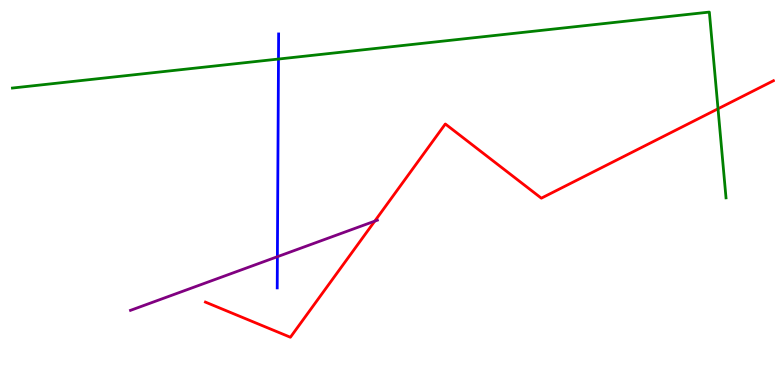[{'lines': ['blue', 'red'], 'intersections': []}, {'lines': ['green', 'red'], 'intersections': [{'x': 9.26, 'y': 7.17}]}, {'lines': ['purple', 'red'], 'intersections': [{'x': 4.84, 'y': 4.26}]}, {'lines': ['blue', 'green'], 'intersections': [{'x': 3.59, 'y': 8.47}]}, {'lines': ['blue', 'purple'], 'intersections': [{'x': 3.58, 'y': 3.33}]}, {'lines': ['green', 'purple'], 'intersections': []}]